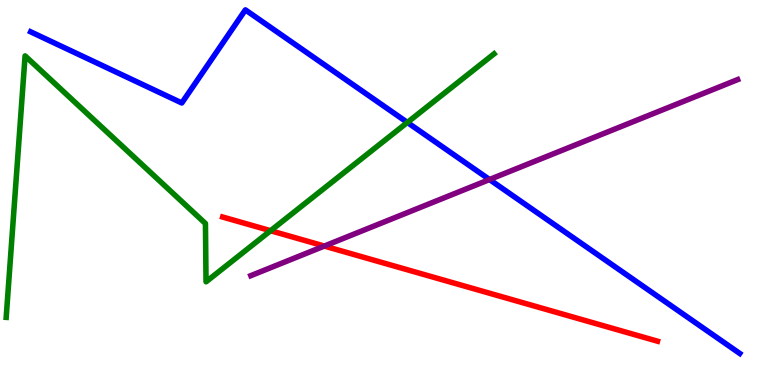[{'lines': ['blue', 'red'], 'intersections': []}, {'lines': ['green', 'red'], 'intersections': [{'x': 3.49, 'y': 4.01}]}, {'lines': ['purple', 'red'], 'intersections': [{'x': 4.18, 'y': 3.61}]}, {'lines': ['blue', 'green'], 'intersections': [{'x': 5.26, 'y': 6.82}]}, {'lines': ['blue', 'purple'], 'intersections': [{'x': 6.32, 'y': 5.34}]}, {'lines': ['green', 'purple'], 'intersections': []}]